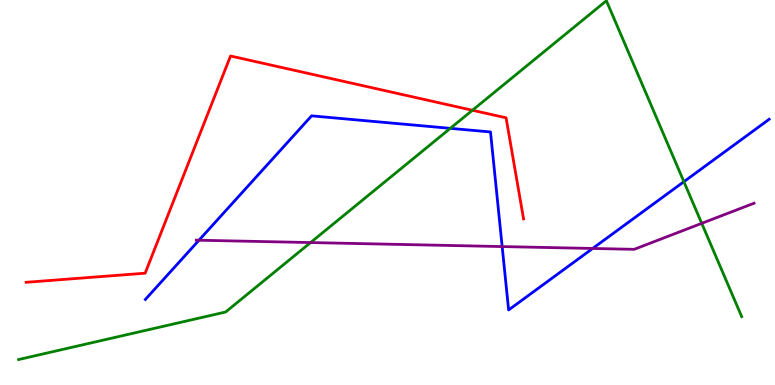[{'lines': ['blue', 'red'], 'intersections': []}, {'lines': ['green', 'red'], 'intersections': [{'x': 6.1, 'y': 7.14}]}, {'lines': ['purple', 'red'], 'intersections': []}, {'lines': ['blue', 'green'], 'intersections': [{'x': 5.81, 'y': 6.67}, {'x': 8.82, 'y': 5.28}]}, {'lines': ['blue', 'purple'], 'intersections': [{'x': 2.57, 'y': 3.76}, {'x': 6.48, 'y': 3.6}, {'x': 7.65, 'y': 3.55}]}, {'lines': ['green', 'purple'], 'intersections': [{'x': 4.01, 'y': 3.7}, {'x': 9.05, 'y': 4.2}]}]